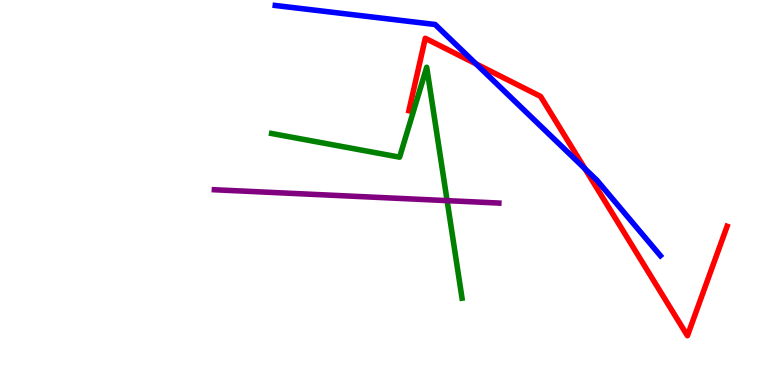[{'lines': ['blue', 'red'], 'intersections': [{'x': 6.14, 'y': 8.34}, {'x': 7.55, 'y': 5.62}]}, {'lines': ['green', 'red'], 'intersections': []}, {'lines': ['purple', 'red'], 'intersections': []}, {'lines': ['blue', 'green'], 'intersections': []}, {'lines': ['blue', 'purple'], 'intersections': []}, {'lines': ['green', 'purple'], 'intersections': [{'x': 5.77, 'y': 4.79}]}]